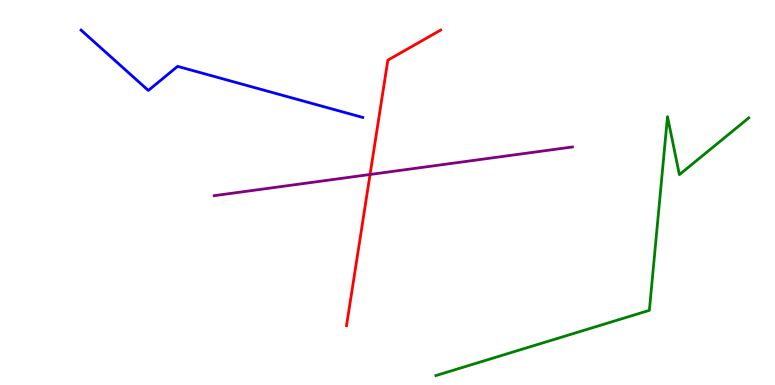[{'lines': ['blue', 'red'], 'intersections': []}, {'lines': ['green', 'red'], 'intersections': []}, {'lines': ['purple', 'red'], 'intersections': [{'x': 4.77, 'y': 5.47}]}, {'lines': ['blue', 'green'], 'intersections': []}, {'lines': ['blue', 'purple'], 'intersections': []}, {'lines': ['green', 'purple'], 'intersections': []}]